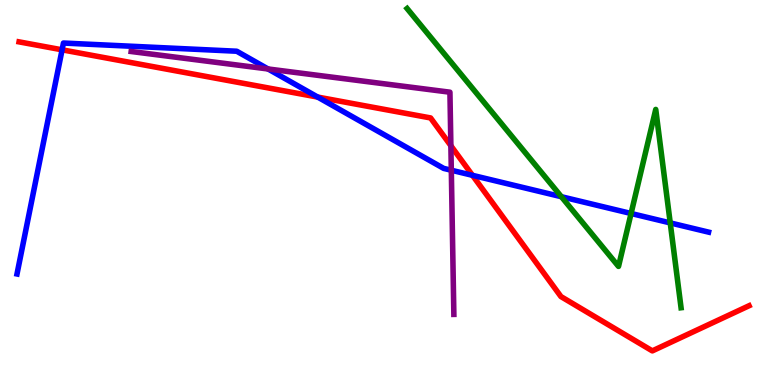[{'lines': ['blue', 'red'], 'intersections': [{'x': 0.801, 'y': 8.71}, {'x': 4.1, 'y': 7.48}, {'x': 6.1, 'y': 5.45}]}, {'lines': ['green', 'red'], 'intersections': []}, {'lines': ['purple', 'red'], 'intersections': [{'x': 5.82, 'y': 6.21}]}, {'lines': ['blue', 'green'], 'intersections': [{'x': 7.24, 'y': 4.89}, {'x': 8.14, 'y': 4.45}, {'x': 8.65, 'y': 4.21}]}, {'lines': ['blue', 'purple'], 'intersections': [{'x': 3.46, 'y': 8.21}, {'x': 5.82, 'y': 5.58}]}, {'lines': ['green', 'purple'], 'intersections': []}]